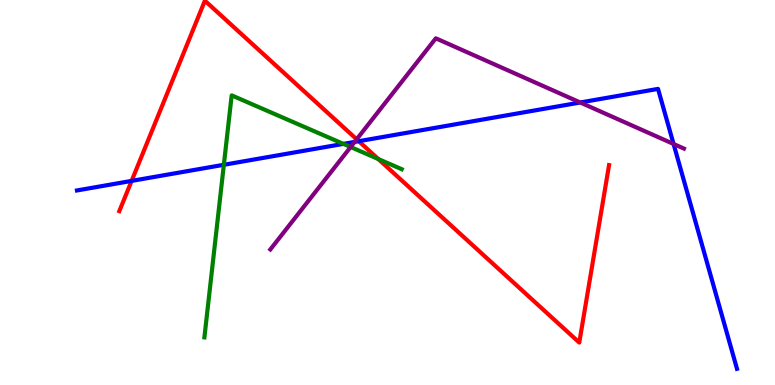[{'lines': ['blue', 'red'], 'intersections': [{'x': 1.7, 'y': 5.3}, {'x': 4.63, 'y': 6.33}]}, {'lines': ['green', 'red'], 'intersections': [{'x': 4.88, 'y': 5.87}]}, {'lines': ['purple', 'red'], 'intersections': [{'x': 4.6, 'y': 6.38}]}, {'lines': ['blue', 'green'], 'intersections': [{'x': 2.89, 'y': 5.72}, {'x': 4.43, 'y': 6.26}]}, {'lines': ['blue', 'purple'], 'intersections': [{'x': 4.58, 'y': 6.31}, {'x': 7.49, 'y': 7.34}, {'x': 8.69, 'y': 6.26}]}, {'lines': ['green', 'purple'], 'intersections': [{'x': 4.52, 'y': 6.18}]}]